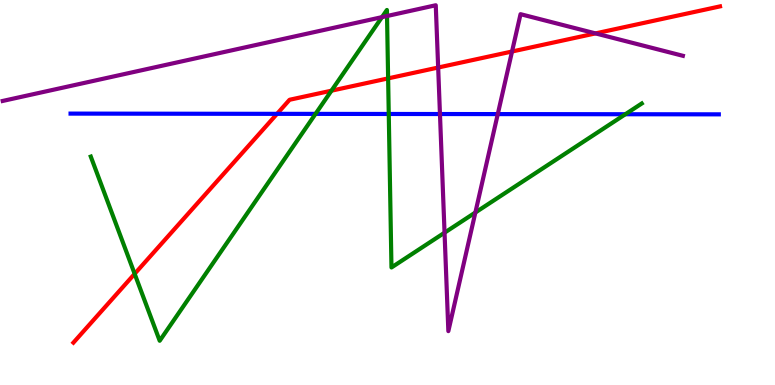[{'lines': ['blue', 'red'], 'intersections': [{'x': 3.57, 'y': 7.04}]}, {'lines': ['green', 'red'], 'intersections': [{'x': 1.74, 'y': 2.89}, {'x': 4.28, 'y': 7.64}, {'x': 5.01, 'y': 7.96}]}, {'lines': ['purple', 'red'], 'intersections': [{'x': 5.65, 'y': 8.25}, {'x': 6.61, 'y': 8.66}, {'x': 7.68, 'y': 9.13}]}, {'lines': ['blue', 'green'], 'intersections': [{'x': 4.07, 'y': 7.04}, {'x': 5.02, 'y': 7.04}, {'x': 8.07, 'y': 7.03}]}, {'lines': ['blue', 'purple'], 'intersections': [{'x': 5.68, 'y': 7.04}, {'x': 6.42, 'y': 7.04}]}, {'lines': ['green', 'purple'], 'intersections': [{'x': 4.93, 'y': 9.55}, {'x': 4.99, 'y': 9.58}, {'x': 5.74, 'y': 3.96}, {'x': 6.13, 'y': 4.48}]}]